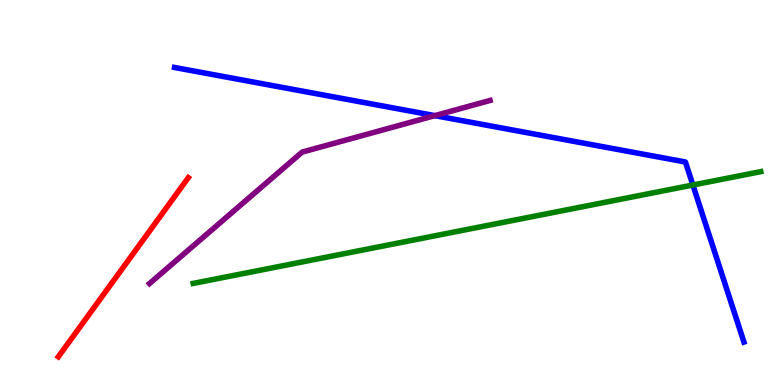[{'lines': ['blue', 'red'], 'intersections': []}, {'lines': ['green', 'red'], 'intersections': []}, {'lines': ['purple', 'red'], 'intersections': []}, {'lines': ['blue', 'green'], 'intersections': [{'x': 8.94, 'y': 5.19}]}, {'lines': ['blue', 'purple'], 'intersections': [{'x': 5.61, 'y': 7.0}]}, {'lines': ['green', 'purple'], 'intersections': []}]